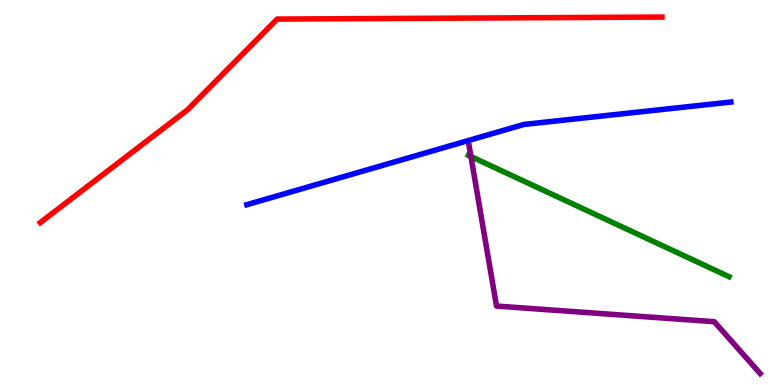[{'lines': ['blue', 'red'], 'intersections': []}, {'lines': ['green', 'red'], 'intersections': []}, {'lines': ['purple', 'red'], 'intersections': []}, {'lines': ['blue', 'green'], 'intersections': []}, {'lines': ['blue', 'purple'], 'intersections': []}, {'lines': ['green', 'purple'], 'intersections': [{'x': 6.08, 'y': 5.93}]}]